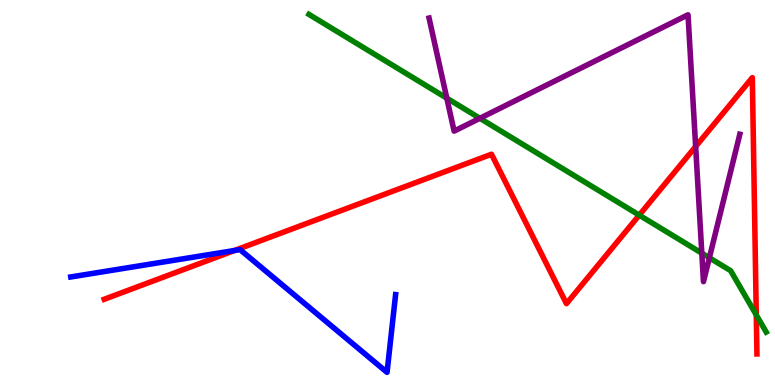[{'lines': ['blue', 'red'], 'intersections': [{'x': 3.02, 'y': 3.49}]}, {'lines': ['green', 'red'], 'intersections': [{'x': 8.25, 'y': 4.41}, {'x': 9.76, 'y': 1.82}]}, {'lines': ['purple', 'red'], 'intersections': [{'x': 8.98, 'y': 6.19}]}, {'lines': ['blue', 'green'], 'intersections': []}, {'lines': ['blue', 'purple'], 'intersections': []}, {'lines': ['green', 'purple'], 'intersections': [{'x': 5.77, 'y': 7.45}, {'x': 6.19, 'y': 6.93}, {'x': 9.06, 'y': 3.42}, {'x': 9.15, 'y': 3.3}]}]